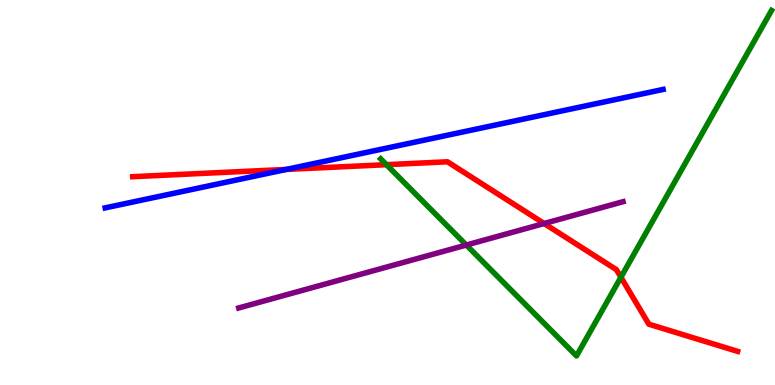[{'lines': ['blue', 'red'], 'intersections': [{'x': 3.69, 'y': 5.6}]}, {'lines': ['green', 'red'], 'intersections': [{'x': 4.99, 'y': 5.72}, {'x': 8.01, 'y': 2.8}]}, {'lines': ['purple', 'red'], 'intersections': [{'x': 7.02, 'y': 4.19}]}, {'lines': ['blue', 'green'], 'intersections': []}, {'lines': ['blue', 'purple'], 'intersections': []}, {'lines': ['green', 'purple'], 'intersections': [{'x': 6.02, 'y': 3.64}]}]